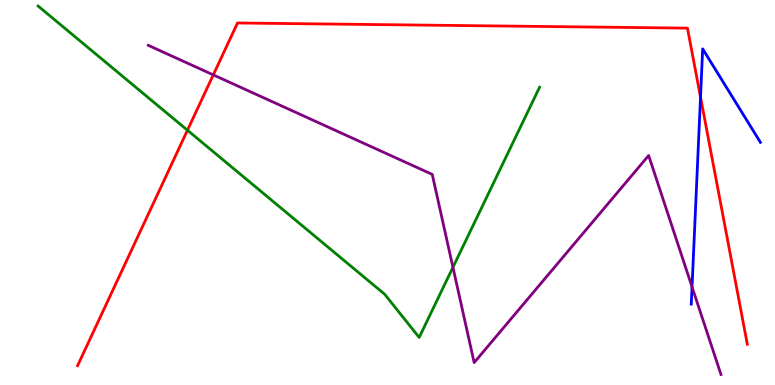[{'lines': ['blue', 'red'], 'intersections': [{'x': 9.04, 'y': 7.48}]}, {'lines': ['green', 'red'], 'intersections': [{'x': 2.42, 'y': 6.62}]}, {'lines': ['purple', 'red'], 'intersections': [{'x': 2.75, 'y': 8.06}]}, {'lines': ['blue', 'green'], 'intersections': []}, {'lines': ['blue', 'purple'], 'intersections': [{'x': 8.93, 'y': 2.55}]}, {'lines': ['green', 'purple'], 'intersections': [{'x': 5.84, 'y': 3.06}]}]